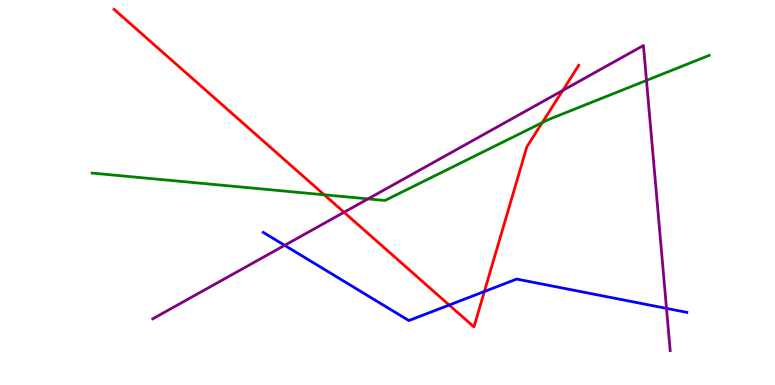[{'lines': ['blue', 'red'], 'intersections': [{'x': 5.8, 'y': 2.08}, {'x': 6.25, 'y': 2.43}]}, {'lines': ['green', 'red'], 'intersections': [{'x': 4.18, 'y': 4.94}, {'x': 7.0, 'y': 6.82}]}, {'lines': ['purple', 'red'], 'intersections': [{'x': 4.44, 'y': 4.49}, {'x': 7.26, 'y': 7.65}]}, {'lines': ['blue', 'green'], 'intersections': []}, {'lines': ['blue', 'purple'], 'intersections': [{'x': 3.67, 'y': 3.63}, {'x': 8.6, 'y': 1.99}]}, {'lines': ['green', 'purple'], 'intersections': [{'x': 4.75, 'y': 4.83}, {'x': 8.34, 'y': 7.91}]}]